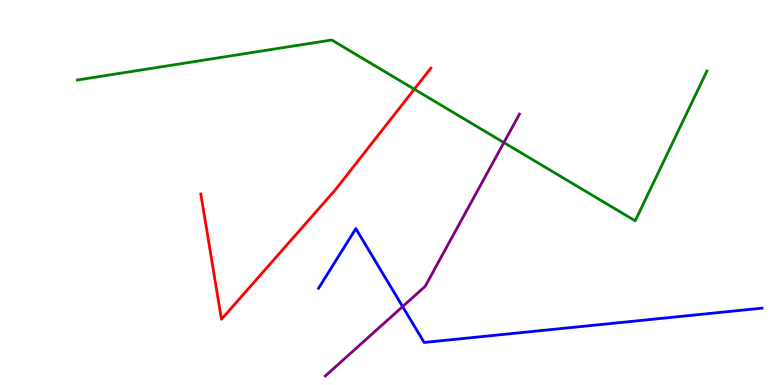[{'lines': ['blue', 'red'], 'intersections': []}, {'lines': ['green', 'red'], 'intersections': [{'x': 5.35, 'y': 7.68}]}, {'lines': ['purple', 'red'], 'intersections': []}, {'lines': ['blue', 'green'], 'intersections': []}, {'lines': ['blue', 'purple'], 'intersections': [{'x': 5.2, 'y': 2.04}]}, {'lines': ['green', 'purple'], 'intersections': [{'x': 6.5, 'y': 6.3}]}]